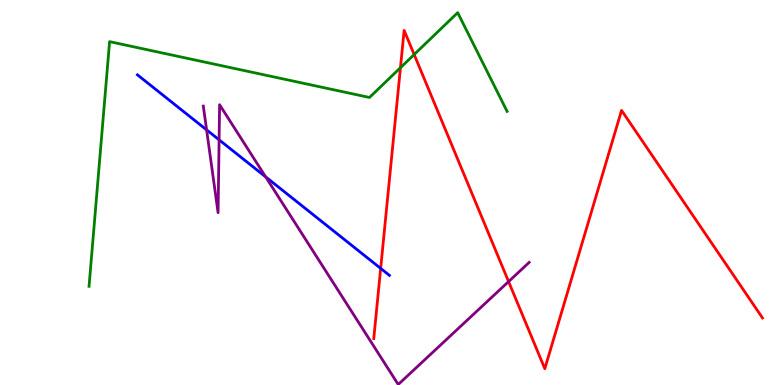[{'lines': ['blue', 'red'], 'intersections': [{'x': 4.91, 'y': 3.03}]}, {'lines': ['green', 'red'], 'intersections': [{'x': 5.17, 'y': 8.24}, {'x': 5.34, 'y': 8.58}]}, {'lines': ['purple', 'red'], 'intersections': [{'x': 6.56, 'y': 2.69}]}, {'lines': ['blue', 'green'], 'intersections': []}, {'lines': ['blue', 'purple'], 'intersections': [{'x': 2.67, 'y': 6.63}, {'x': 2.83, 'y': 6.37}, {'x': 3.43, 'y': 5.41}]}, {'lines': ['green', 'purple'], 'intersections': []}]